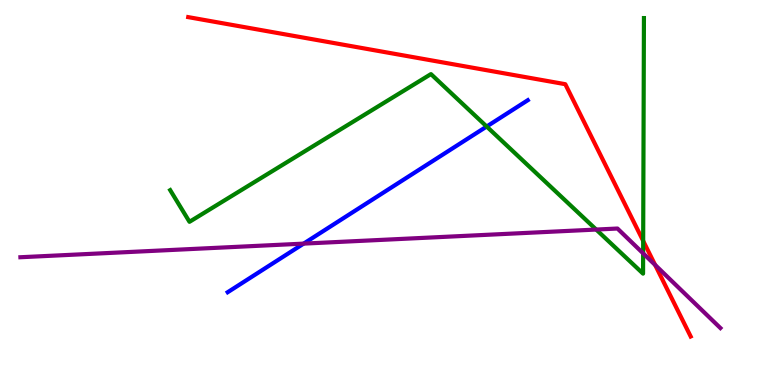[{'lines': ['blue', 'red'], 'intersections': []}, {'lines': ['green', 'red'], 'intersections': [{'x': 8.3, 'y': 3.74}]}, {'lines': ['purple', 'red'], 'intersections': [{'x': 8.45, 'y': 3.12}]}, {'lines': ['blue', 'green'], 'intersections': [{'x': 6.28, 'y': 6.71}]}, {'lines': ['blue', 'purple'], 'intersections': [{'x': 3.92, 'y': 3.67}]}, {'lines': ['green', 'purple'], 'intersections': [{'x': 7.69, 'y': 4.04}, {'x': 8.3, 'y': 3.42}]}]